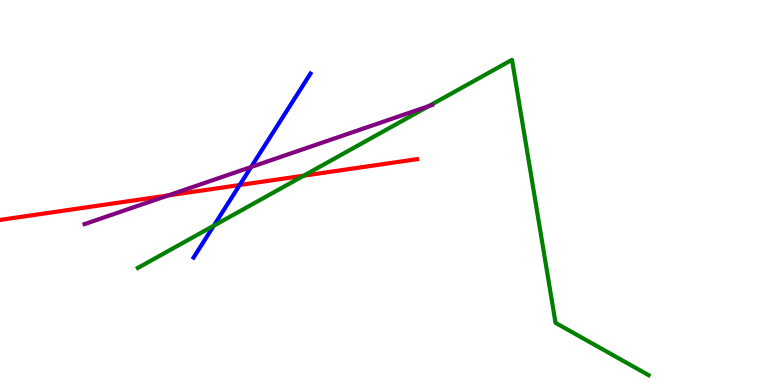[{'lines': ['blue', 'red'], 'intersections': [{'x': 3.09, 'y': 5.19}]}, {'lines': ['green', 'red'], 'intersections': [{'x': 3.92, 'y': 5.44}]}, {'lines': ['purple', 'red'], 'intersections': [{'x': 2.17, 'y': 4.92}]}, {'lines': ['blue', 'green'], 'intersections': [{'x': 2.76, 'y': 4.14}]}, {'lines': ['blue', 'purple'], 'intersections': [{'x': 3.24, 'y': 5.66}]}, {'lines': ['green', 'purple'], 'intersections': [{'x': 5.53, 'y': 7.24}]}]